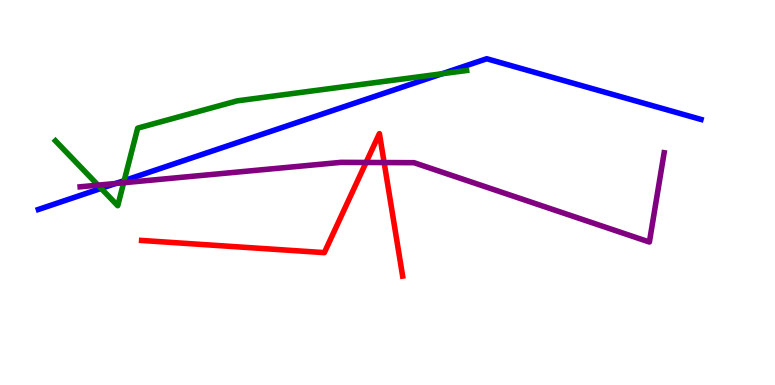[{'lines': ['blue', 'red'], 'intersections': []}, {'lines': ['green', 'red'], 'intersections': []}, {'lines': ['purple', 'red'], 'intersections': [{'x': 4.72, 'y': 5.78}, {'x': 4.96, 'y': 5.78}]}, {'lines': ['blue', 'green'], 'intersections': [{'x': 1.3, 'y': 5.11}, {'x': 1.6, 'y': 5.31}, {'x': 5.71, 'y': 8.08}]}, {'lines': ['blue', 'purple'], 'intersections': [{'x': 1.49, 'y': 5.23}]}, {'lines': ['green', 'purple'], 'intersections': [{'x': 1.26, 'y': 5.19}, {'x': 1.6, 'y': 5.25}]}]